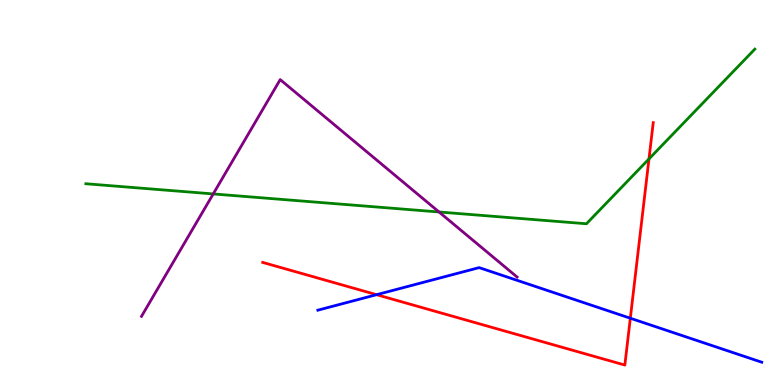[{'lines': ['blue', 'red'], 'intersections': [{'x': 4.86, 'y': 2.35}, {'x': 8.13, 'y': 1.73}]}, {'lines': ['green', 'red'], 'intersections': [{'x': 8.37, 'y': 5.87}]}, {'lines': ['purple', 'red'], 'intersections': []}, {'lines': ['blue', 'green'], 'intersections': []}, {'lines': ['blue', 'purple'], 'intersections': []}, {'lines': ['green', 'purple'], 'intersections': [{'x': 2.75, 'y': 4.96}, {'x': 5.66, 'y': 4.49}]}]